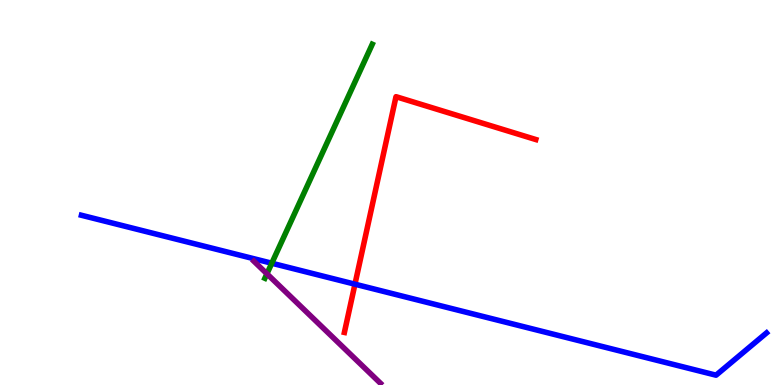[{'lines': ['blue', 'red'], 'intersections': [{'x': 4.58, 'y': 2.62}]}, {'lines': ['green', 'red'], 'intersections': []}, {'lines': ['purple', 'red'], 'intersections': []}, {'lines': ['blue', 'green'], 'intersections': [{'x': 3.51, 'y': 3.16}]}, {'lines': ['blue', 'purple'], 'intersections': []}, {'lines': ['green', 'purple'], 'intersections': [{'x': 3.44, 'y': 2.89}]}]